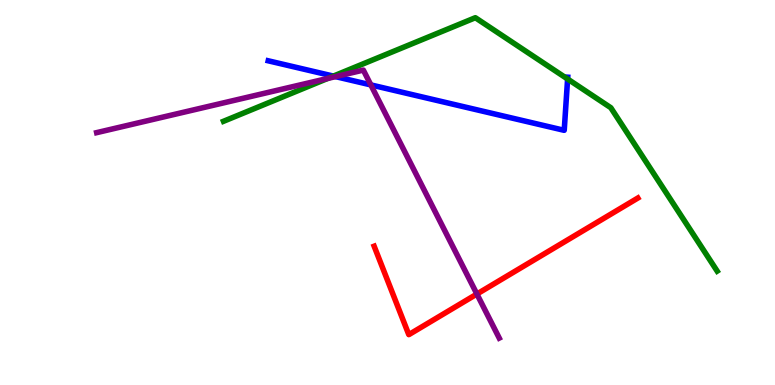[{'lines': ['blue', 'red'], 'intersections': []}, {'lines': ['green', 'red'], 'intersections': []}, {'lines': ['purple', 'red'], 'intersections': [{'x': 6.15, 'y': 2.36}]}, {'lines': ['blue', 'green'], 'intersections': [{'x': 4.3, 'y': 8.02}, {'x': 7.32, 'y': 7.95}]}, {'lines': ['blue', 'purple'], 'intersections': [{'x': 4.33, 'y': 8.01}, {'x': 4.79, 'y': 7.79}]}, {'lines': ['green', 'purple'], 'intersections': [{'x': 4.23, 'y': 7.96}]}]